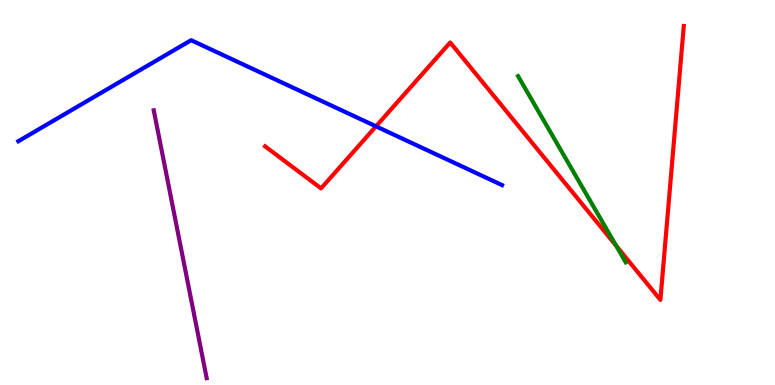[{'lines': ['blue', 'red'], 'intersections': [{'x': 4.85, 'y': 6.72}]}, {'lines': ['green', 'red'], 'intersections': [{'x': 7.95, 'y': 3.62}]}, {'lines': ['purple', 'red'], 'intersections': []}, {'lines': ['blue', 'green'], 'intersections': []}, {'lines': ['blue', 'purple'], 'intersections': []}, {'lines': ['green', 'purple'], 'intersections': []}]